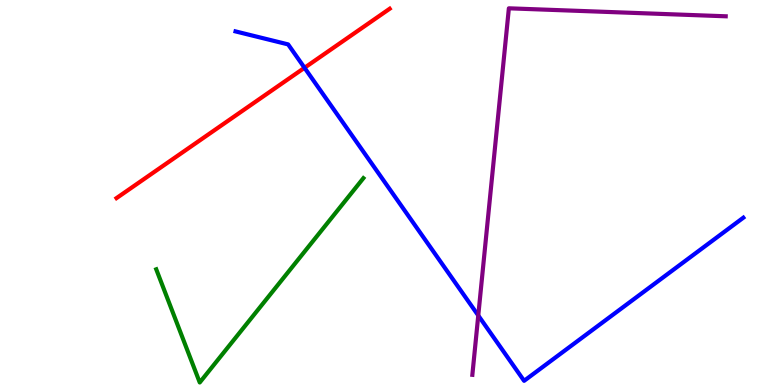[{'lines': ['blue', 'red'], 'intersections': [{'x': 3.93, 'y': 8.24}]}, {'lines': ['green', 'red'], 'intersections': []}, {'lines': ['purple', 'red'], 'intersections': []}, {'lines': ['blue', 'green'], 'intersections': []}, {'lines': ['blue', 'purple'], 'intersections': [{'x': 6.17, 'y': 1.81}]}, {'lines': ['green', 'purple'], 'intersections': []}]